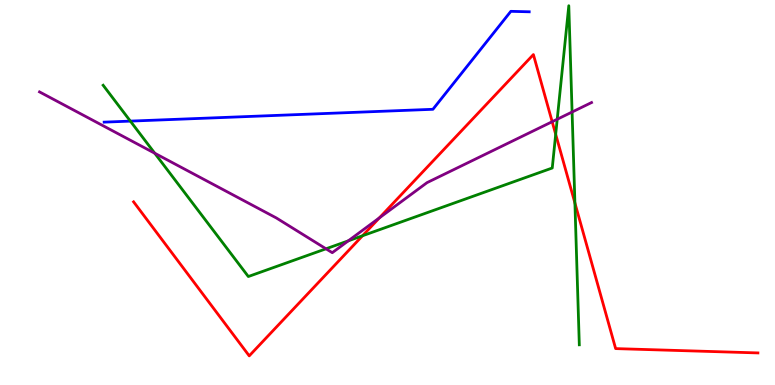[{'lines': ['blue', 'red'], 'intersections': []}, {'lines': ['green', 'red'], 'intersections': [{'x': 4.68, 'y': 3.88}, {'x': 7.17, 'y': 6.51}, {'x': 7.42, 'y': 4.73}]}, {'lines': ['purple', 'red'], 'intersections': [{'x': 4.9, 'y': 4.34}, {'x': 7.12, 'y': 6.84}]}, {'lines': ['blue', 'green'], 'intersections': [{'x': 1.68, 'y': 6.85}]}, {'lines': ['blue', 'purple'], 'intersections': []}, {'lines': ['green', 'purple'], 'intersections': [{'x': 2.0, 'y': 6.02}, {'x': 4.21, 'y': 3.54}, {'x': 4.49, 'y': 3.74}, {'x': 7.19, 'y': 6.9}, {'x': 7.38, 'y': 7.09}]}]